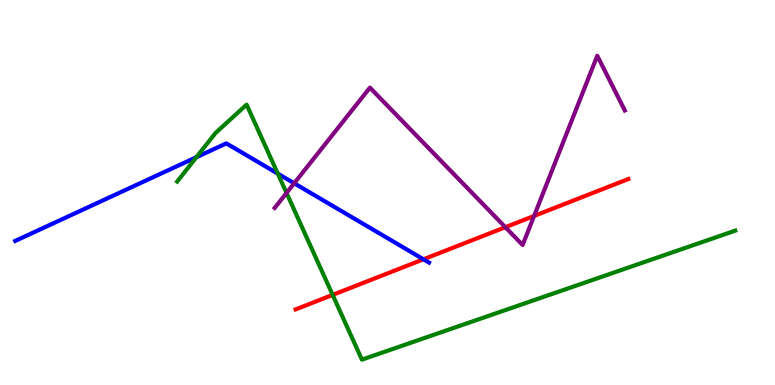[{'lines': ['blue', 'red'], 'intersections': [{'x': 5.46, 'y': 3.26}]}, {'lines': ['green', 'red'], 'intersections': [{'x': 4.29, 'y': 2.34}]}, {'lines': ['purple', 'red'], 'intersections': [{'x': 6.52, 'y': 4.1}, {'x': 6.89, 'y': 4.39}]}, {'lines': ['blue', 'green'], 'intersections': [{'x': 2.53, 'y': 5.92}, {'x': 3.58, 'y': 5.49}]}, {'lines': ['blue', 'purple'], 'intersections': [{'x': 3.8, 'y': 5.24}]}, {'lines': ['green', 'purple'], 'intersections': [{'x': 3.7, 'y': 4.99}]}]